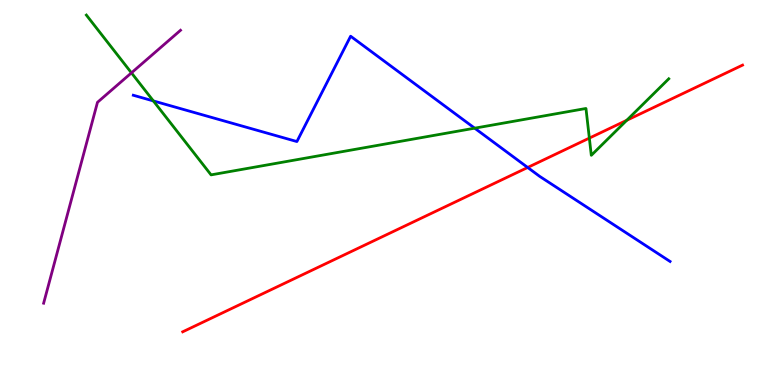[{'lines': ['blue', 'red'], 'intersections': [{'x': 6.81, 'y': 5.65}]}, {'lines': ['green', 'red'], 'intersections': [{'x': 7.6, 'y': 6.41}, {'x': 8.09, 'y': 6.88}]}, {'lines': ['purple', 'red'], 'intersections': []}, {'lines': ['blue', 'green'], 'intersections': [{'x': 1.98, 'y': 7.38}, {'x': 6.12, 'y': 6.67}]}, {'lines': ['blue', 'purple'], 'intersections': []}, {'lines': ['green', 'purple'], 'intersections': [{'x': 1.7, 'y': 8.11}]}]